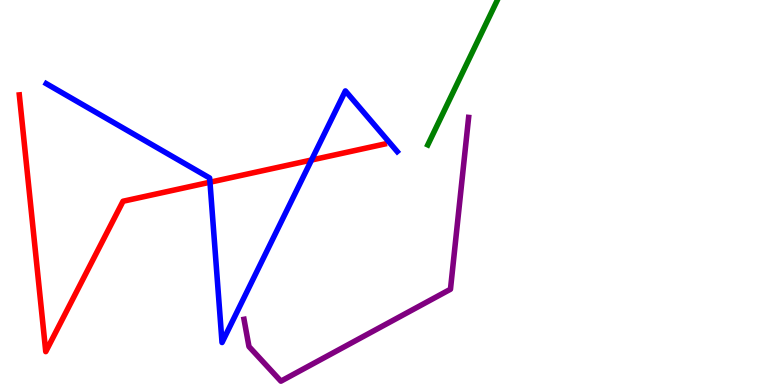[{'lines': ['blue', 'red'], 'intersections': [{'x': 2.71, 'y': 5.27}, {'x': 4.02, 'y': 5.84}]}, {'lines': ['green', 'red'], 'intersections': []}, {'lines': ['purple', 'red'], 'intersections': []}, {'lines': ['blue', 'green'], 'intersections': []}, {'lines': ['blue', 'purple'], 'intersections': []}, {'lines': ['green', 'purple'], 'intersections': []}]